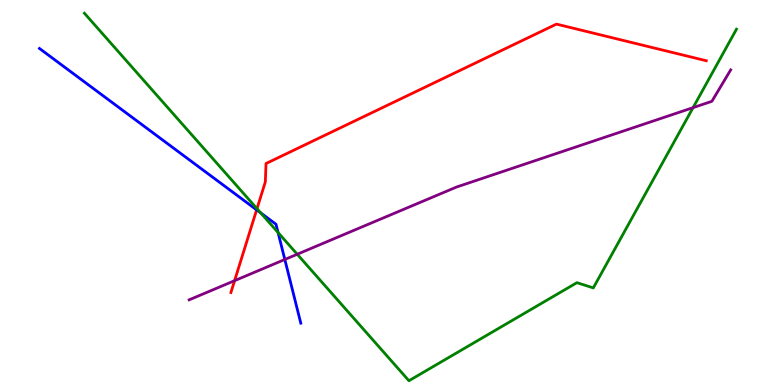[{'lines': ['blue', 'red'], 'intersections': [{'x': 3.31, 'y': 4.55}]}, {'lines': ['green', 'red'], 'intersections': [{'x': 3.32, 'y': 4.58}]}, {'lines': ['purple', 'red'], 'intersections': [{'x': 3.03, 'y': 2.71}]}, {'lines': ['blue', 'green'], 'intersections': [{'x': 3.36, 'y': 4.47}, {'x': 3.59, 'y': 3.96}]}, {'lines': ['blue', 'purple'], 'intersections': [{'x': 3.68, 'y': 3.26}]}, {'lines': ['green', 'purple'], 'intersections': [{'x': 3.84, 'y': 3.4}, {'x': 8.94, 'y': 7.2}]}]